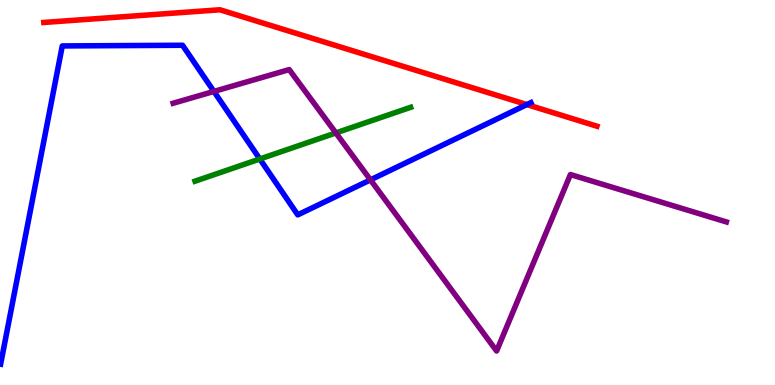[{'lines': ['blue', 'red'], 'intersections': [{'x': 6.8, 'y': 7.28}]}, {'lines': ['green', 'red'], 'intersections': []}, {'lines': ['purple', 'red'], 'intersections': []}, {'lines': ['blue', 'green'], 'intersections': [{'x': 3.35, 'y': 5.87}]}, {'lines': ['blue', 'purple'], 'intersections': [{'x': 2.76, 'y': 7.63}, {'x': 4.78, 'y': 5.33}]}, {'lines': ['green', 'purple'], 'intersections': [{'x': 4.33, 'y': 6.55}]}]